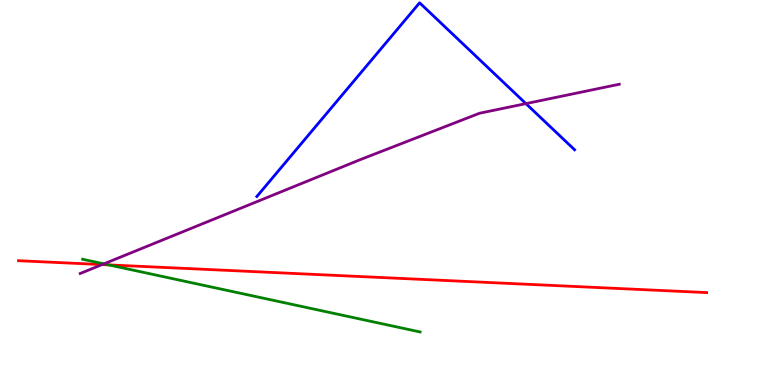[{'lines': ['blue', 'red'], 'intersections': []}, {'lines': ['green', 'red'], 'intersections': [{'x': 1.4, 'y': 3.12}]}, {'lines': ['purple', 'red'], 'intersections': [{'x': 1.32, 'y': 3.13}]}, {'lines': ['blue', 'green'], 'intersections': []}, {'lines': ['blue', 'purple'], 'intersections': [{'x': 6.79, 'y': 7.31}]}, {'lines': ['green', 'purple'], 'intersections': [{'x': 1.34, 'y': 3.15}]}]